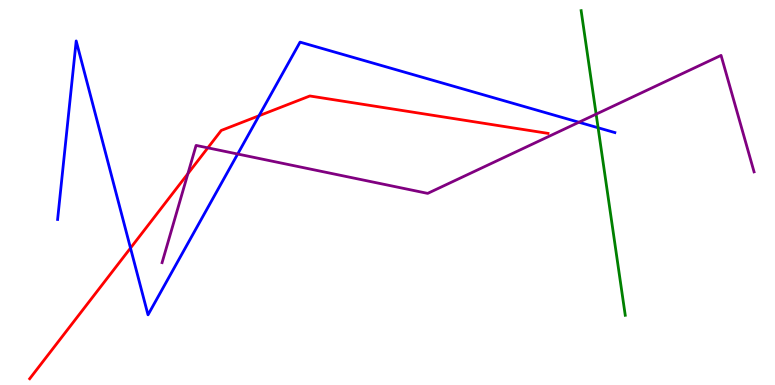[{'lines': ['blue', 'red'], 'intersections': [{'x': 1.68, 'y': 3.56}, {'x': 3.34, 'y': 6.99}]}, {'lines': ['green', 'red'], 'intersections': []}, {'lines': ['purple', 'red'], 'intersections': [{'x': 2.42, 'y': 5.49}, {'x': 2.68, 'y': 6.16}]}, {'lines': ['blue', 'green'], 'intersections': [{'x': 7.72, 'y': 6.68}]}, {'lines': ['blue', 'purple'], 'intersections': [{'x': 3.07, 'y': 6.0}, {'x': 7.47, 'y': 6.82}]}, {'lines': ['green', 'purple'], 'intersections': [{'x': 7.69, 'y': 7.03}]}]